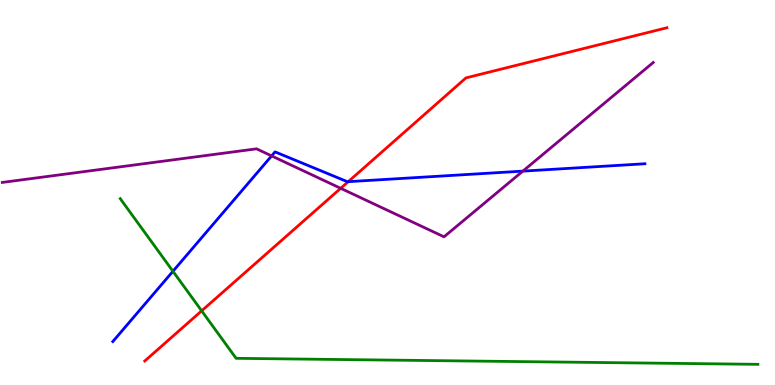[{'lines': ['blue', 'red'], 'intersections': [{'x': 4.49, 'y': 5.28}]}, {'lines': ['green', 'red'], 'intersections': [{'x': 2.6, 'y': 1.93}]}, {'lines': ['purple', 'red'], 'intersections': [{'x': 4.4, 'y': 5.11}]}, {'lines': ['blue', 'green'], 'intersections': [{'x': 2.23, 'y': 2.95}]}, {'lines': ['blue', 'purple'], 'intersections': [{'x': 3.5, 'y': 5.95}, {'x': 6.75, 'y': 5.56}]}, {'lines': ['green', 'purple'], 'intersections': []}]